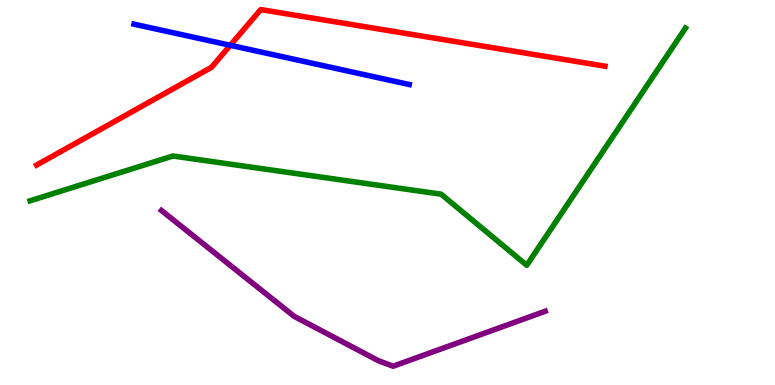[{'lines': ['blue', 'red'], 'intersections': [{'x': 2.97, 'y': 8.82}]}, {'lines': ['green', 'red'], 'intersections': []}, {'lines': ['purple', 'red'], 'intersections': []}, {'lines': ['blue', 'green'], 'intersections': []}, {'lines': ['blue', 'purple'], 'intersections': []}, {'lines': ['green', 'purple'], 'intersections': []}]